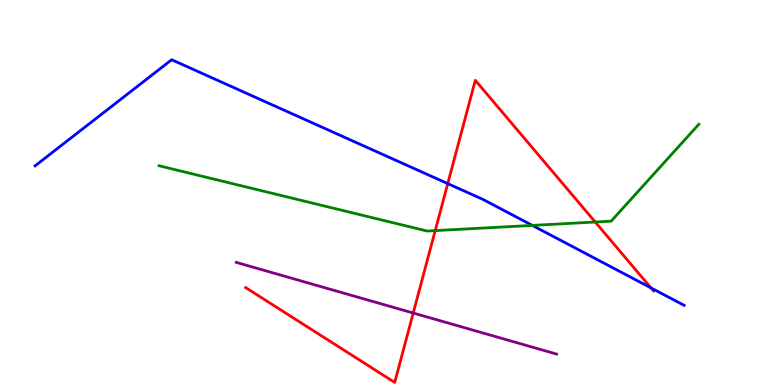[{'lines': ['blue', 'red'], 'intersections': [{'x': 5.78, 'y': 5.23}, {'x': 8.4, 'y': 2.52}]}, {'lines': ['green', 'red'], 'intersections': [{'x': 5.62, 'y': 4.01}, {'x': 7.68, 'y': 4.23}]}, {'lines': ['purple', 'red'], 'intersections': [{'x': 5.33, 'y': 1.87}]}, {'lines': ['blue', 'green'], 'intersections': [{'x': 6.87, 'y': 4.15}]}, {'lines': ['blue', 'purple'], 'intersections': []}, {'lines': ['green', 'purple'], 'intersections': []}]